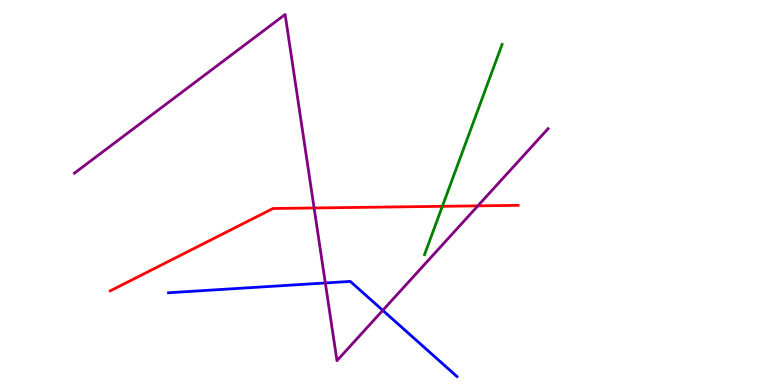[{'lines': ['blue', 'red'], 'intersections': []}, {'lines': ['green', 'red'], 'intersections': [{'x': 5.71, 'y': 4.64}]}, {'lines': ['purple', 'red'], 'intersections': [{'x': 4.05, 'y': 4.6}, {'x': 6.17, 'y': 4.65}]}, {'lines': ['blue', 'green'], 'intersections': []}, {'lines': ['blue', 'purple'], 'intersections': [{'x': 4.2, 'y': 2.65}, {'x': 4.94, 'y': 1.94}]}, {'lines': ['green', 'purple'], 'intersections': []}]